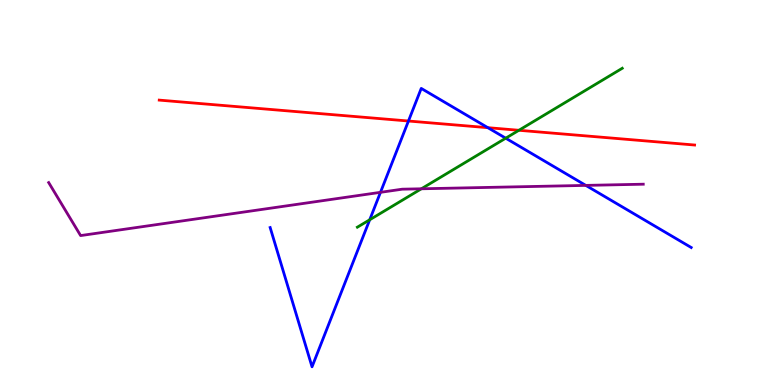[{'lines': ['blue', 'red'], 'intersections': [{'x': 5.27, 'y': 6.86}, {'x': 6.3, 'y': 6.68}]}, {'lines': ['green', 'red'], 'intersections': [{'x': 6.7, 'y': 6.62}]}, {'lines': ['purple', 'red'], 'intersections': []}, {'lines': ['blue', 'green'], 'intersections': [{'x': 4.77, 'y': 4.29}, {'x': 6.53, 'y': 6.41}]}, {'lines': ['blue', 'purple'], 'intersections': [{'x': 4.91, 'y': 5.0}, {'x': 7.56, 'y': 5.18}]}, {'lines': ['green', 'purple'], 'intersections': [{'x': 5.44, 'y': 5.1}]}]